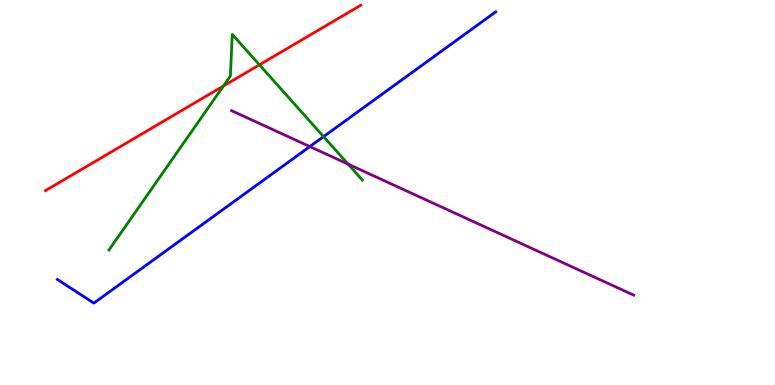[{'lines': ['blue', 'red'], 'intersections': []}, {'lines': ['green', 'red'], 'intersections': [{'x': 2.88, 'y': 7.77}, {'x': 3.35, 'y': 8.32}]}, {'lines': ['purple', 'red'], 'intersections': []}, {'lines': ['blue', 'green'], 'intersections': [{'x': 4.17, 'y': 6.45}]}, {'lines': ['blue', 'purple'], 'intersections': [{'x': 4.0, 'y': 6.19}]}, {'lines': ['green', 'purple'], 'intersections': [{'x': 4.49, 'y': 5.74}]}]